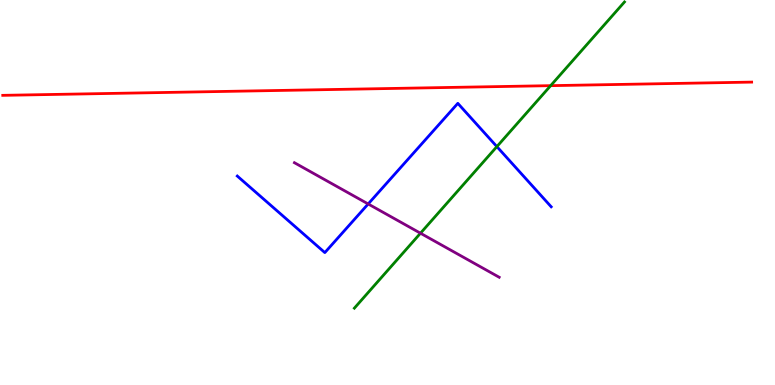[{'lines': ['blue', 'red'], 'intersections': []}, {'lines': ['green', 'red'], 'intersections': [{'x': 7.11, 'y': 7.78}]}, {'lines': ['purple', 'red'], 'intersections': []}, {'lines': ['blue', 'green'], 'intersections': [{'x': 6.41, 'y': 6.19}]}, {'lines': ['blue', 'purple'], 'intersections': [{'x': 4.75, 'y': 4.7}]}, {'lines': ['green', 'purple'], 'intersections': [{'x': 5.43, 'y': 3.94}]}]